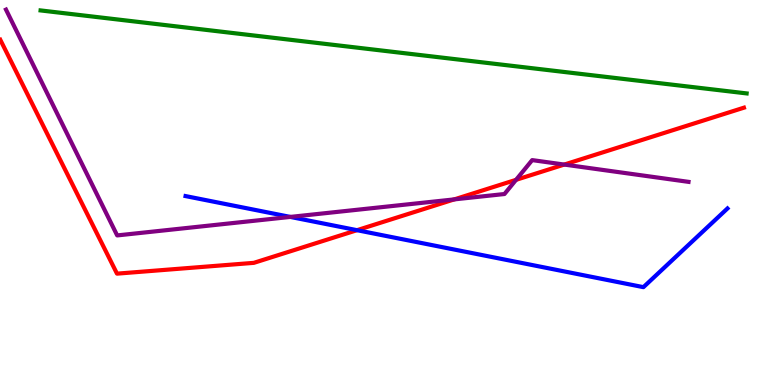[{'lines': ['blue', 'red'], 'intersections': [{'x': 4.61, 'y': 4.02}]}, {'lines': ['green', 'red'], 'intersections': []}, {'lines': ['purple', 'red'], 'intersections': [{'x': 5.86, 'y': 4.82}, {'x': 6.66, 'y': 5.33}, {'x': 7.28, 'y': 5.73}]}, {'lines': ['blue', 'green'], 'intersections': []}, {'lines': ['blue', 'purple'], 'intersections': [{'x': 3.75, 'y': 4.37}]}, {'lines': ['green', 'purple'], 'intersections': []}]